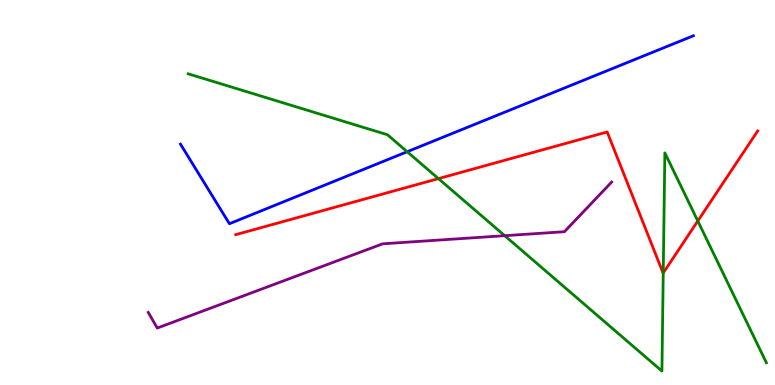[{'lines': ['blue', 'red'], 'intersections': []}, {'lines': ['green', 'red'], 'intersections': [{'x': 5.66, 'y': 5.36}, {'x': 8.56, 'y': 2.91}, {'x': 9.0, 'y': 4.26}]}, {'lines': ['purple', 'red'], 'intersections': []}, {'lines': ['blue', 'green'], 'intersections': [{'x': 5.25, 'y': 6.06}]}, {'lines': ['blue', 'purple'], 'intersections': []}, {'lines': ['green', 'purple'], 'intersections': [{'x': 6.51, 'y': 3.88}]}]